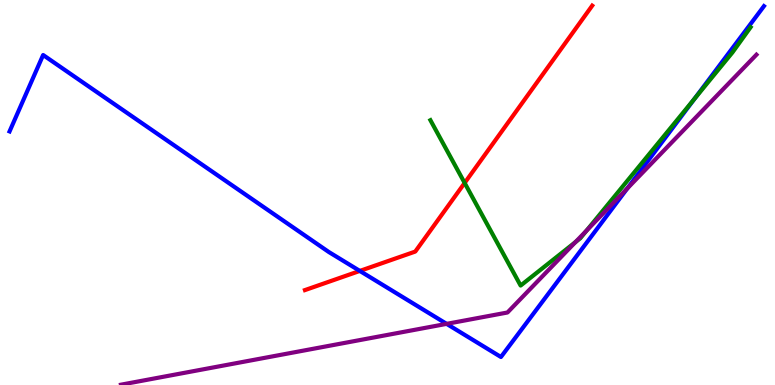[{'lines': ['blue', 'red'], 'intersections': [{'x': 4.64, 'y': 2.96}]}, {'lines': ['green', 'red'], 'intersections': [{'x': 6.0, 'y': 5.25}]}, {'lines': ['purple', 'red'], 'intersections': []}, {'lines': ['blue', 'green'], 'intersections': [{'x': 8.96, 'y': 7.43}]}, {'lines': ['blue', 'purple'], 'intersections': [{'x': 5.76, 'y': 1.59}, {'x': 8.09, 'y': 5.11}]}, {'lines': ['green', 'purple'], 'intersections': [{'x': 7.43, 'y': 3.71}, {'x': 7.57, 'y': 4.01}]}]